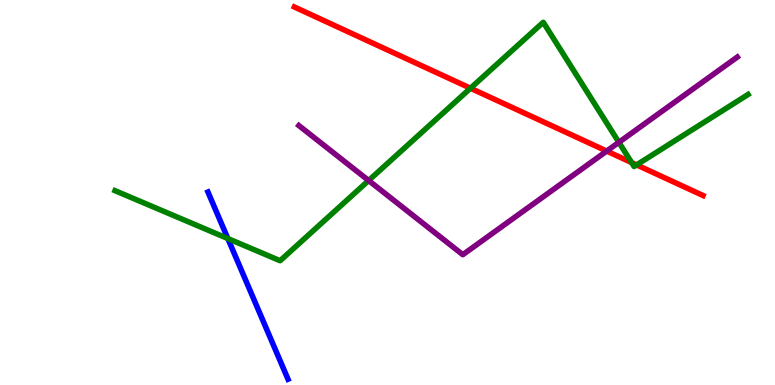[{'lines': ['blue', 'red'], 'intersections': []}, {'lines': ['green', 'red'], 'intersections': [{'x': 6.07, 'y': 7.71}, {'x': 8.15, 'y': 5.78}, {'x': 8.21, 'y': 5.72}]}, {'lines': ['purple', 'red'], 'intersections': [{'x': 7.83, 'y': 6.08}]}, {'lines': ['blue', 'green'], 'intersections': [{'x': 2.94, 'y': 3.8}]}, {'lines': ['blue', 'purple'], 'intersections': []}, {'lines': ['green', 'purple'], 'intersections': [{'x': 4.76, 'y': 5.31}, {'x': 7.99, 'y': 6.3}]}]